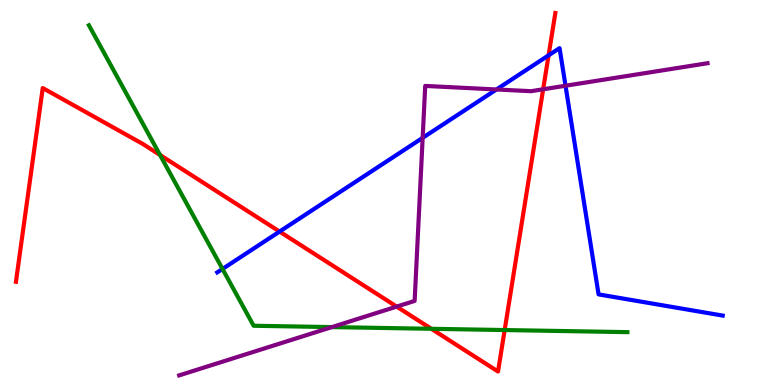[{'lines': ['blue', 'red'], 'intersections': [{'x': 3.61, 'y': 3.99}, {'x': 7.08, 'y': 8.56}]}, {'lines': ['green', 'red'], 'intersections': [{'x': 2.06, 'y': 5.97}, {'x': 5.57, 'y': 1.46}, {'x': 6.51, 'y': 1.43}]}, {'lines': ['purple', 'red'], 'intersections': [{'x': 5.12, 'y': 2.04}, {'x': 7.01, 'y': 7.68}]}, {'lines': ['blue', 'green'], 'intersections': [{'x': 2.87, 'y': 3.01}]}, {'lines': ['blue', 'purple'], 'intersections': [{'x': 5.45, 'y': 6.42}, {'x': 6.41, 'y': 7.68}, {'x': 7.3, 'y': 7.77}]}, {'lines': ['green', 'purple'], 'intersections': [{'x': 4.28, 'y': 1.5}]}]